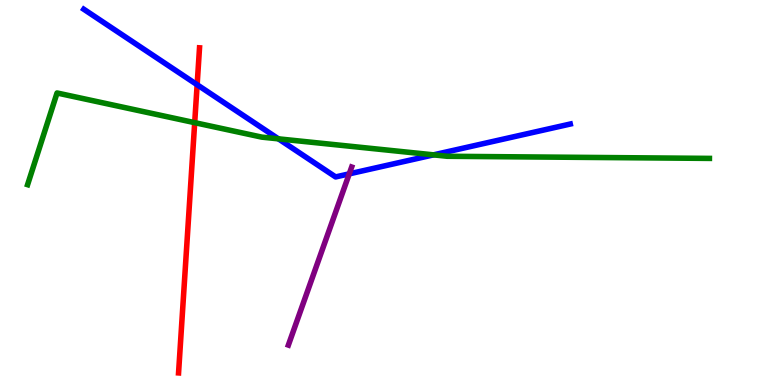[{'lines': ['blue', 'red'], 'intersections': [{'x': 2.54, 'y': 7.8}]}, {'lines': ['green', 'red'], 'intersections': [{'x': 2.51, 'y': 6.81}]}, {'lines': ['purple', 'red'], 'intersections': []}, {'lines': ['blue', 'green'], 'intersections': [{'x': 3.59, 'y': 6.39}, {'x': 5.59, 'y': 5.98}]}, {'lines': ['blue', 'purple'], 'intersections': [{'x': 4.51, 'y': 5.48}]}, {'lines': ['green', 'purple'], 'intersections': []}]